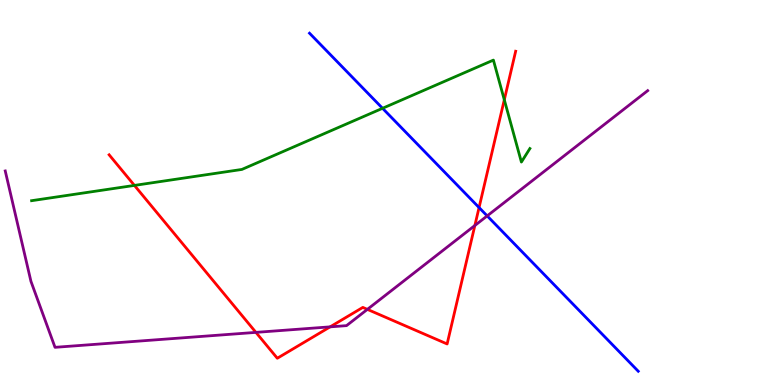[{'lines': ['blue', 'red'], 'intersections': [{'x': 6.18, 'y': 4.61}]}, {'lines': ['green', 'red'], 'intersections': [{'x': 1.73, 'y': 5.18}, {'x': 6.51, 'y': 7.41}]}, {'lines': ['purple', 'red'], 'intersections': [{'x': 3.3, 'y': 1.37}, {'x': 4.26, 'y': 1.51}, {'x': 4.74, 'y': 1.96}, {'x': 6.13, 'y': 4.14}]}, {'lines': ['blue', 'green'], 'intersections': [{'x': 4.94, 'y': 7.19}]}, {'lines': ['blue', 'purple'], 'intersections': [{'x': 6.29, 'y': 4.39}]}, {'lines': ['green', 'purple'], 'intersections': []}]